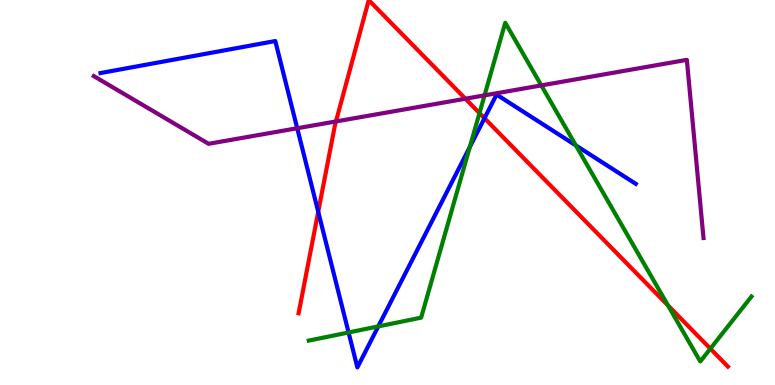[{'lines': ['blue', 'red'], 'intersections': [{'x': 4.11, 'y': 4.5}, {'x': 6.25, 'y': 6.93}]}, {'lines': ['green', 'red'], 'intersections': [{'x': 6.19, 'y': 7.06}, {'x': 8.62, 'y': 2.07}, {'x': 9.17, 'y': 0.943}]}, {'lines': ['purple', 'red'], 'intersections': [{'x': 4.33, 'y': 6.85}, {'x': 6.01, 'y': 7.44}]}, {'lines': ['blue', 'green'], 'intersections': [{'x': 4.5, 'y': 1.36}, {'x': 4.88, 'y': 1.52}, {'x': 6.06, 'y': 6.18}, {'x': 7.43, 'y': 6.22}]}, {'lines': ['blue', 'purple'], 'intersections': [{'x': 3.84, 'y': 6.67}]}, {'lines': ['green', 'purple'], 'intersections': [{'x': 6.25, 'y': 7.52}, {'x': 6.98, 'y': 7.78}]}]